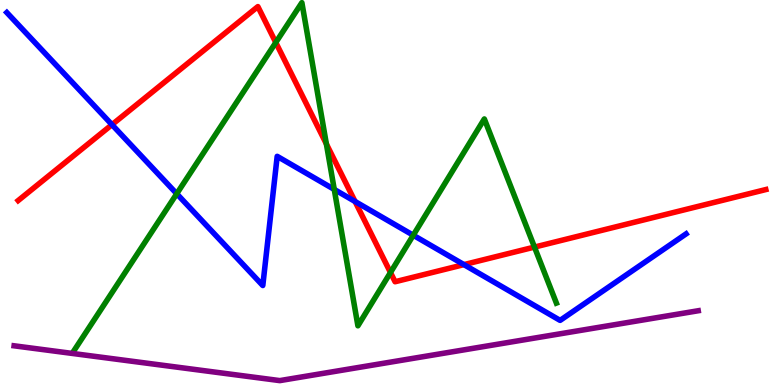[{'lines': ['blue', 'red'], 'intersections': [{'x': 1.44, 'y': 6.76}, {'x': 4.58, 'y': 4.77}, {'x': 5.99, 'y': 3.13}]}, {'lines': ['green', 'red'], 'intersections': [{'x': 3.56, 'y': 8.9}, {'x': 4.21, 'y': 6.26}, {'x': 5.04, 'y': 2.92}, {'x': 6.9, 'y': 3.58}]}, {'lines': ['purple', 'red'], 'intersections': []}, {'lines': ['blue', 'green'], 'intersections': [{'x': 2.28, 'y': 4.97}, {'x': 4.31, 'y': 5.08}, {'x': 5.33, 'y': 3.89}]}, {'lines': ['blue', 'purple'], 'intersections': []}, {'lines': ['green', 'purple'], 'intersections': []}]